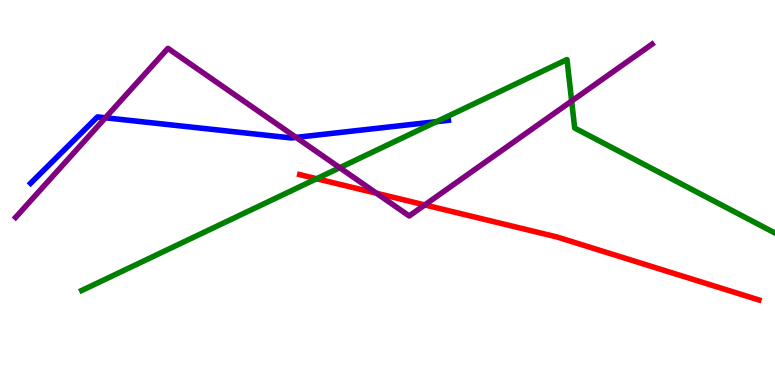[{'lines': ['blue', 'red'], 'intersections': []}, {'lines': ['green', 'red'], 'intersections': [{'x': 4.09, 'y': 5.36}]}, {'lines': ['purple', 'red'], 'intersections': [{'x': 4.86, 'y': 4.98}, {'x': 5.48, 'y': 4.68}]}, {'lines': ['blue', 'green'], 'intersections': [{'x': 5.63, 'y': 6.84}]}, {'lines': ['blue', 'purple'], 'intersections': [{'x': 1.36, 'y': 6.94}, {'x': 3.82, 'y': 6.43}]}, {'lines': ['green', 'purple'], 'intersections': [{'x': 4.38, 'y': 5.64}, {'x': 7.38, 'y': 7.38}]}]